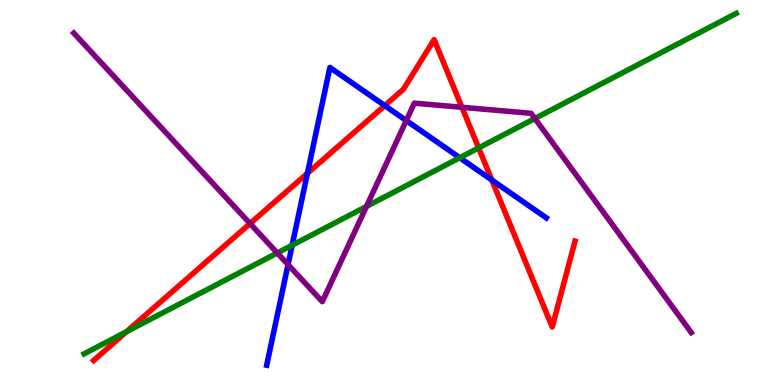[{'lines': ['blue', 'red'], 'intersections': [{'x': 3.97, 'y': 5.5}, {'x': 4.96, 'y': 7.26}, {'x': 6.35, 'y': 5.32}]}, {'lines': ['green', 'red'], 'intersections': [{'x': 1.63, 'y': 1.38}, {'x': 6.18, 'y': 6.16}]}, {'lines': ['purple', 'red'], 'intersections': [{'x': 3.23, 'y': 4.19}, {'x': 5.96, 'y': 7.21}]}, {'lines': ['blue', 'green'], 'intersections': [{'x': 3.77, 'y': 3.63}, {'x': 5.93, 'y': 5.9}]}, {'lines': ['blue', 'purple'], 'intersections': [{'x': 3.72, 'y': 3.13}, {'x': 5.24, 'y': 6.87}]}, {'lines': ['green', 'purple'], 'intersections': [{'x': 3.58, 'y': 3.43}, {'x': 4.73, 'y': 4.64}, {'x': 6.9, 'y': 6.92}]}]